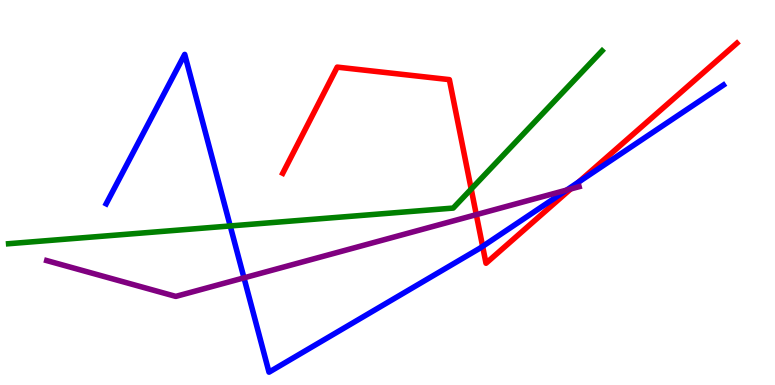[{'lines': ['blue', 'red'], 'intersections': [{'x': 6.23, 'y': 3.6}, {'x': 7.46, 'y': 5.27}]}, {'lines': ['green', 'red'], 'intersections': [{'x': 6.08, 'y': 5.09}]}, {'lines': ['purple', 'red'], 'intersections': [{'x': 6.15, 'y': 4.42}, {'x': 7.36, 'y': 5.09}]}, {'lines': ['blue', 'green'], 'intersections': [{'x': 2.97, 'y': 4.13}]}, {'lines': ['blue', 'purple'], 'intersections': [{'x': 3.15, 'y': 2.78}, {'x': 7.31, 'y': 5.06}]}, {'lines': ['green', 'purple'], 'intersections': []}]